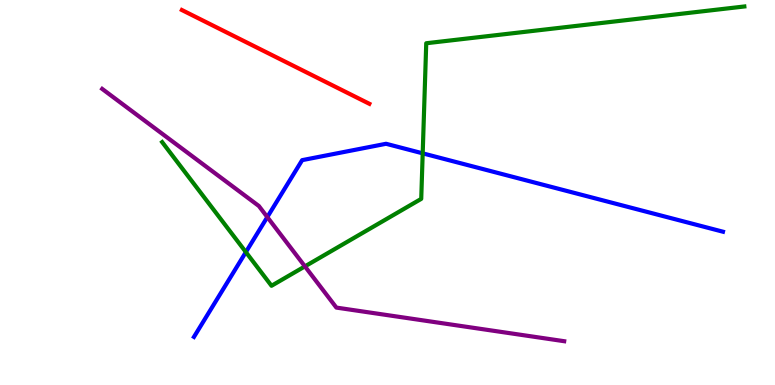[{'lines': ['blue', 'red'], 'intersections': []}, {'lines': ['green', 'red'], 'intersections': []}, {'lines': ['purple', 'red'], 'intersections': []}, {'lines': ['blue', 'green'], 'intersections': [{'x': 3.17, 'y': 3.45}, {'x': 5.45, 'y': 6.02}]}, {'lines': ['blue', 'purple'], 'intersections': [{'x': 3.45, 'y': 4.36}]}, {'lines': ['green', 'purple'], 'intersections': [{'x': 3.93, 'y': 3.08}]}]